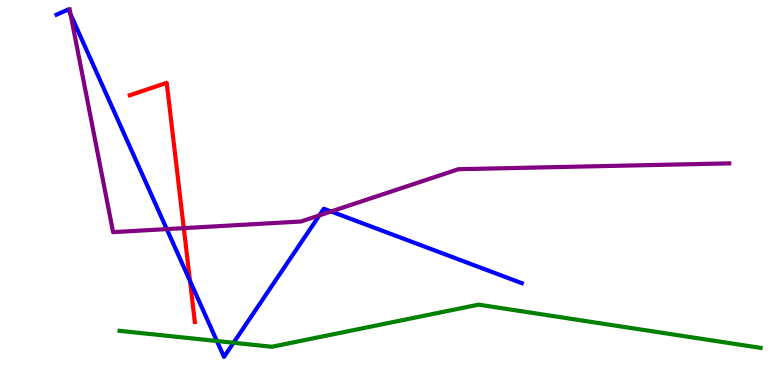[{'lines': ['blue', 'red'], 'intersections': [{'x': 2.45, 'y': 2.7}]}, {'lines': ['green', 'red'], 'intersections': []}, {'lines': ['purple', 'red'], 'intersections': [{'x': 2.37, 'y': 4.07}]}, {'lines': ['blue', 'green'], 'intersections': [{'x': 2.8, 'y': 1.14}, {'x': 3.01, 'y': 1.1}]}, {'lines': ['blue', 'purple'], 'intersections': [{'x': 0.911, 'y': 9.63}, {'x': 2.15, 'y': 4.05}, {'x': 4.12, 'y': 4.41}, {'x': 4.27, 'y': 4.51}]}, {'lines': ['green', 'purple'], 'intersections': []}]